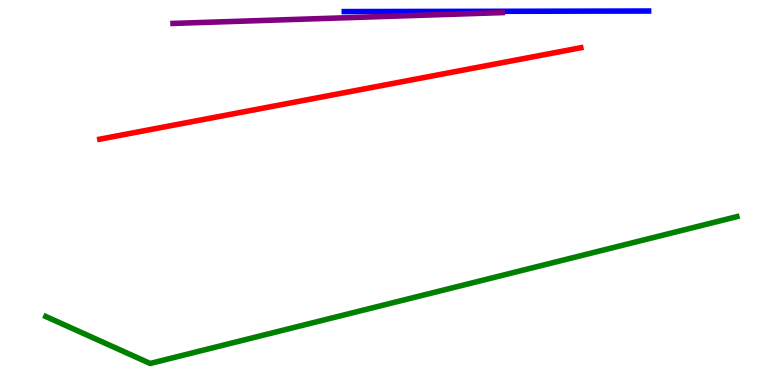[{'lines': ['blue', 'red'], 'intersections': []}, {'lines': ['green', 'red'], 'intersections': []}, {'lines': ['purple', 'red'], 'intersections': []}, {'lines': ['blue', 'green'], 'intersections': []}, {'lines': ['blue', 'purple'], 'intersections': []}, {'lines': ['green', 'purple'], 'intersections': []}]